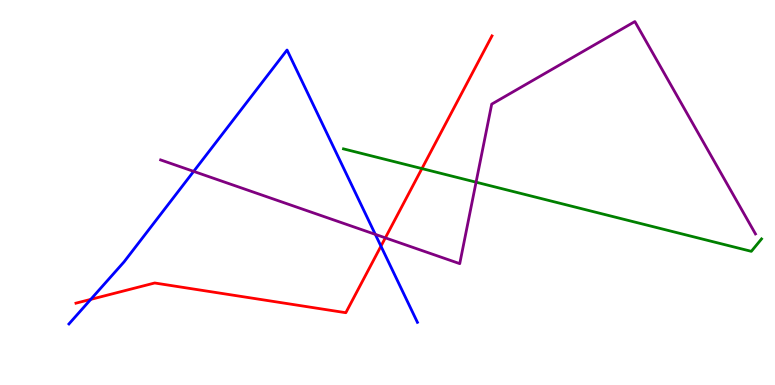[{'lines': ['blue', 'red'], 'intersections': [{'x': 1.17, 'y': 2.22}, {'x': 4.92, 'y': 3.61}]}, {'lines': ['green', 'red'], 'intersections': [{'x': 5.44, 'y': 5.62}]}, {'lines': ['purple', 'red'], 'intersections': [{'x': 4.97, 'y': 3.82}]}, {'lines': ['blue', 'green'], 'intersections': []}, {'lines': ['blue', 'purple'], 'intersections': [{'x': 2.5, 'y': 5.55}, {'x': 4.84, 'y': 3.91}]}, {'lines': ['green', 'purple'], 'intersections': [{'x': 6.14, 'y': 5.27}]}]